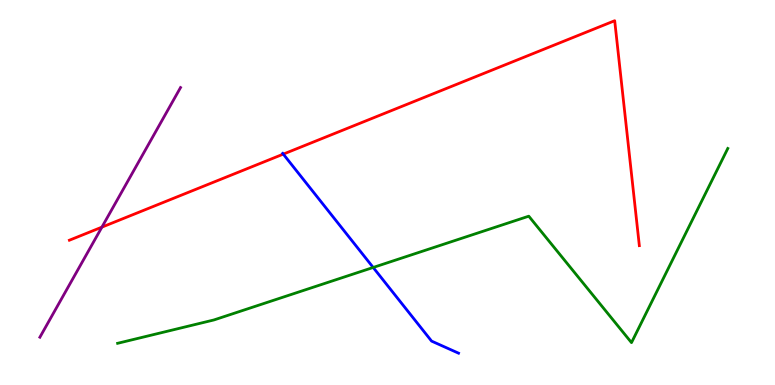[{'lines': ['blue', 'red'], 'intersections': [{'x': 3.66, 'y': 6.0}]}, {'lines': ['green', 'red'], 'intersections': []}, {'lines': ['purple', 'red'], 'intersections': [{'x': 1.31, 'y': 4.1}]}, {'lines': ['blue', 'green'], 'intersections': [{'x': 4.82, 'y': 3.05}]}, {'lines': ['blue', 'purple'], 'intersections': []}, {'lines': ['green', 'purple'], 'intersections': []}]